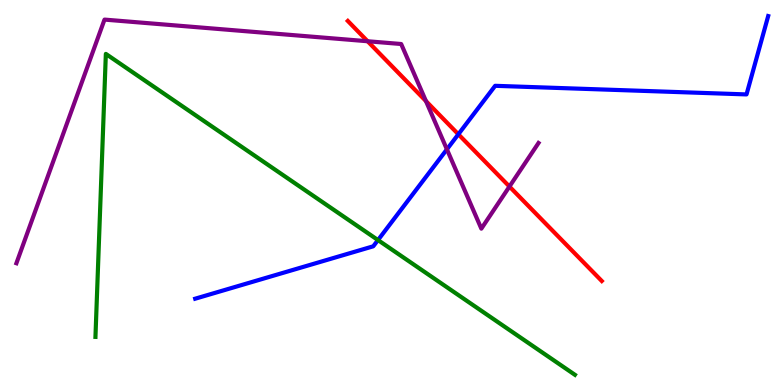[{'lines': ['blue', 'red'], 'intersections': [{'x': 5.91, 'y': 6.51}]}, {'lines': ['green', 'red'], 'intersections': []}, {'lines': ['purple', 'red'], 'intersections': [{'x': 4.74, 'y': 8.93}, {'x': 5.5, 'y': 7.37}, {'x': 6.57, 'y': 5.15}]}, {'lines': ['blue', 'green'], 'intersections': [{'x': 4.88, 'y': 3.76}]}, {'lines': ['blue', 'purple'], 'intersections': [{'x': 5.77, 'y': 6.12}]}, {'lines': ['green', 'purple'], 'intersections': []}]